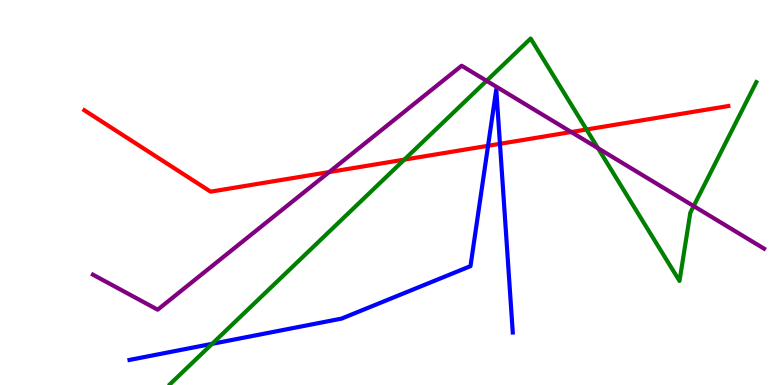[{'lines': ['blue', 'red'], 'intersections': [{'x': 6.3, 'y': 6.21}, {'x': 6.45, 'y': 6.26}]}, {'lines': ['green', 'red'], 'intersections': [{'x': 5.22, 'y': 5.85}, {'x': 7.57, 'y': 6.64}]}, {'lines': ['purple', 'red'], 'intersections': [{'x': 4.25, 'y': 5.53}, {'x': 7.37, 'y': 6.57}]}, {'lines': ['blue', 'green'], 'intersections': [{'x': 2.74, 'y': 1.07}]}, {'lines': ['blue', 'purple'], 'intersections': []}, {'lines': ['green', 'purple'], 'intersections': [{'x': 6.28, 'y': 7.9}, {'x': 7.72, 'y': 6.15}, {'x': 8.95, 'y': 4.65}]}]